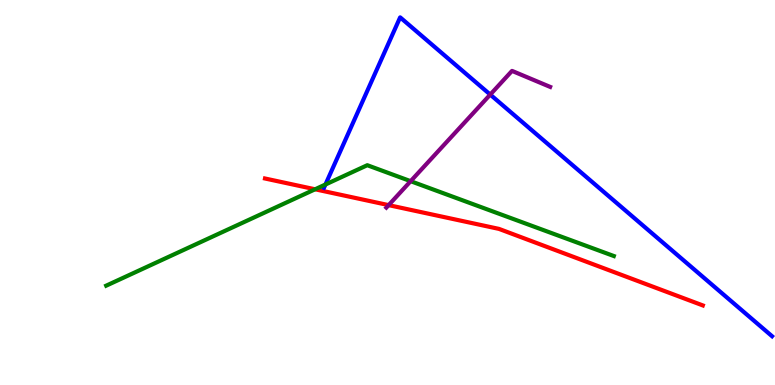[{'lines': ['blue', 'red'], 'intersections': []}, {'lines': ['green', 'red'], 'intersections': [{'x': 4.07, 'y': 5.08}]}, {'lines': ['purple', 'red'], 'intersections': [{'x': 5.01, 'y': 4.67}]}, {'lines': ['blue', 'green'], 'intersections': [{'x': 4.2, 'y': 5.21}]}, {'lines': ['blue', 'purple'], 'intersections': [{'x': 6.33, 'y': 7.54}]}, {'lines': ['green', 'purple'], 'intersections': [{'x': 5.3, 'y': 5.29}]}]